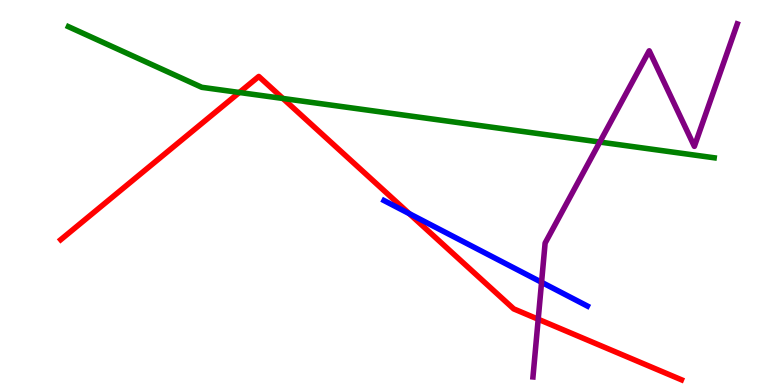[{'lines': ['blue', 'red'], 'intersections': [{'x': 5.28, 'y': 4.45}]}, {'lines': ['green', 'red'], 'intersections': [{'x': 3.09, 'y': 7.6}, {'x': 3.65, 'y': 7.44}]}, {'lines': ['purple', 'red'], 'intersections': [{'x': 6.94, 'y': 1.71}]}, {'lines': ['blue', 'green'], 'intersections': []}, {'lines': ['blue', 'purple'], 'intersections': [{'x': 6.99, 'y': 2.67}]}, {'lines': ['green', 'purple'], 'intersections': [{'x': 7.74, 'y': 6.31}]}]